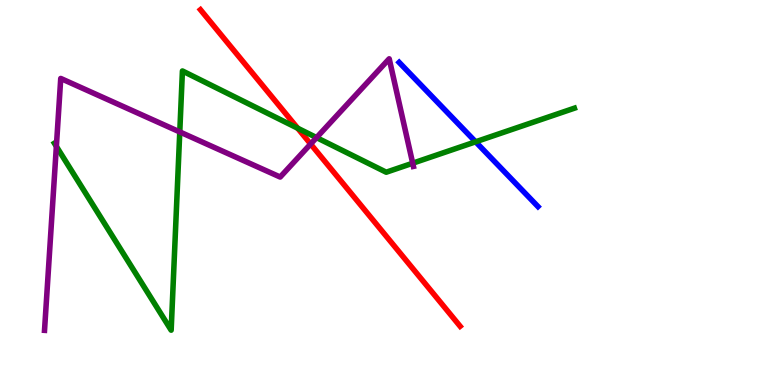[{'lines': ['blue', 'red'], 'intersections': []}, {'lines': ['green', 'red'], 'intersections': [{'x': 3.84, 'y': 6.67}]}, {'lines': ['purple', 'red'], 'intersections': [{'x': 4.01, 'y': 6.26}]}, {'lines': ['blue', 'green'], 'intersections': [{'x': 6.14, 'y': 6.32}]}, {'lines': ['blue', 'purple'], 'intersections': []}, {'lines': ['green', 'purple'], 'intersections': [{'x': 0.727, 'y': 6.2}, {'x': 2.32, 'y': 6.57}, {'x': 4.08, 'y': 6.43}, {'x': 5.33, 'y': 5.76}]}]